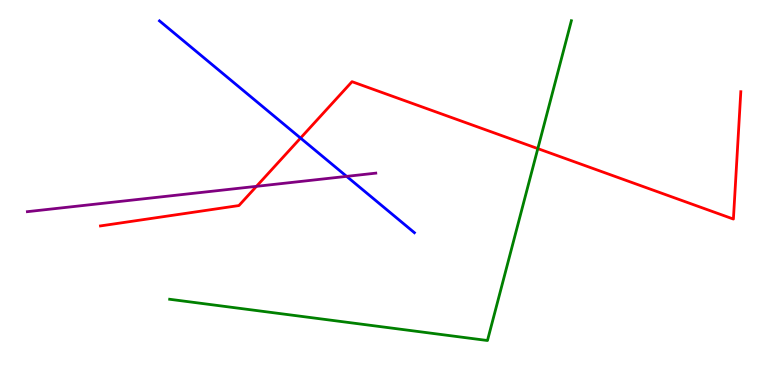[{'lines': ['blue', 'red'], 'intersections': [{'x': 3.88, 'y': 6.41}]}, {'lines': ['green', 'red'], 'intersections': [{'x': 6.94, 'y': 6.14}]}, {'lines': ['purple', 'red'], 'intersections': [{'x': 3.31, 'y': 5.16}]}, {'lines': ['blue', 'green'], 'intersections': []}, {'lines': ['blue', 'purple'], 'intersections': [{'x': 4.47, 'y': 5.42}]}, {'lines': ['green', 'purple'], 'intersections': []}]